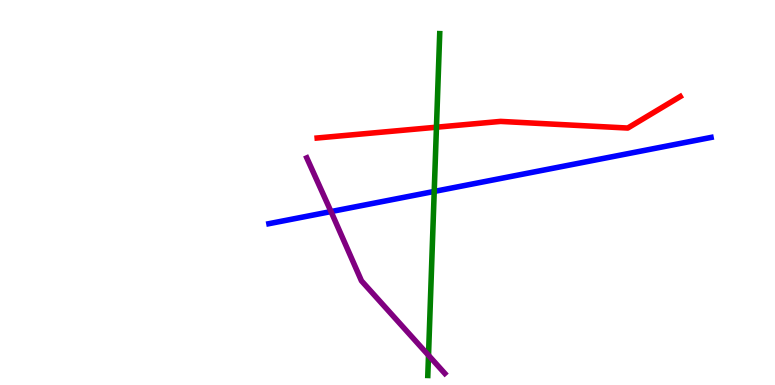[{'lines': ['blue', 'red'], 'intersections': []}, {'lines': ['green', 'red'], 'intersections': [{'x': 5.63, 'y': 6.7}]}, {'lines': ['purple', 'red'], 'intersections': []}, {'lines': ['blue', 'green'], 'intersections': [{'x': 5.6, 'y': 5.03}]}, {'lines': ['blue', 'purple'], 'intersections': [{'x': 4.27, 'y': 4.5}]}, {'lines': ['green', 'purple'], 'intersections': [{'x': 5.53, 'y': 0.771}]}]